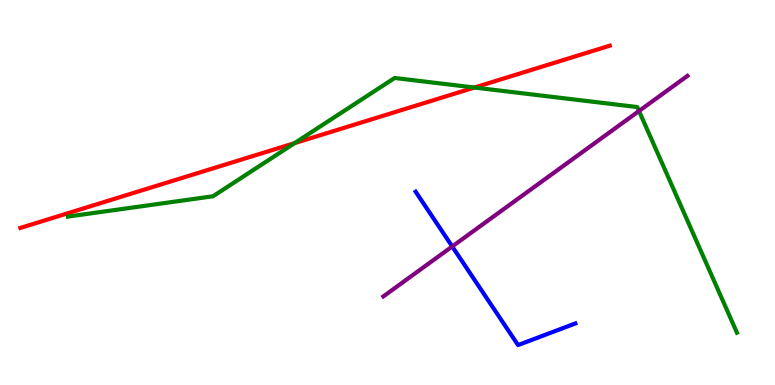[{'lines': ['blue', 'red'], 'intersections': []}, {'lines': ['green', 'red'], 'intersections': [{'x': 3.8, 'y': 6.28}, {'x': 6.12, 'y': 7.73}]}, {'lines': ['purple', 'red'], 'intersections': []}, {'lines': ['blue', 'green'], 'intersections': []}, {'lines': ['blue', 'purple'], 'intersections': [{'x': 5.84, 'y': 3.6}]}, {'lines': ['green', 'purple'], 'intersections': [{'x': 8.25, 'y': 7.12}]}]